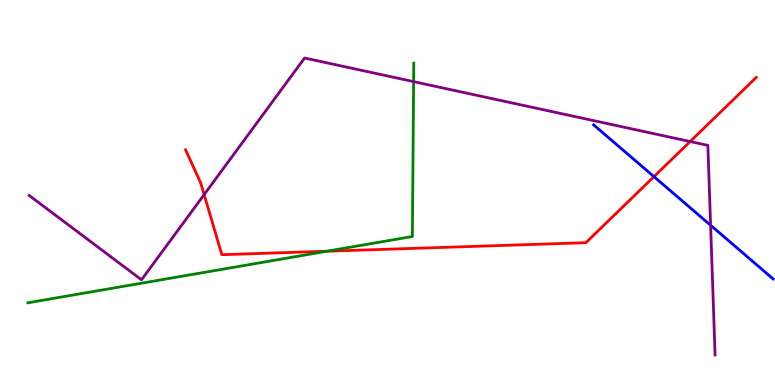[{'lines': ['blue', 'red'], 'intersections': [{'x': 8.44, 'y': 5.41}]}, {'lines': ['green', 'red'], 'intersections': [{'x': 4.22, 'y': 3.47}]}, {'lines': ['purple', 'red'], 'intersections': [{'x': 2.63, 'y': 4.94}, {'x': 8.91, 'y': 6.32}]}, {'lines': ['blue', 'green'], 'intersections': []}, {'lines': ['blue', 'purple'], 'intersections': [{'x': 9.17, 'y': 4.15}]}, {'lines': ['green', 'purple'], 'intersections': [{'x': 5.34, 'y': 7.88}]}]